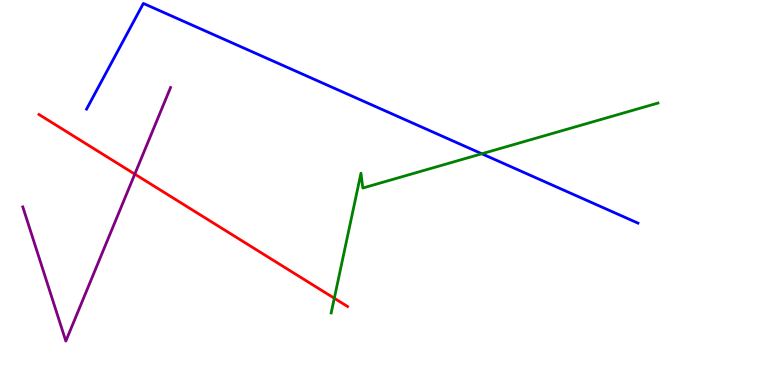[{'lines': ['blue', 'red'], 'intersections': []}, {'lines': ['green', 'red'], 'intersections': [{'x': 4.31, 'y': 2.25}]}, {'lines': ['purple', 'red'], 'intersections': [{'x': 1.74, 'y': 5.48}]}, {'lines': ['blue', 'green'], 'intersections': [{'x': 6.22, 'y': 6.01}]}, {'lines': ['blue', 'purple'], 'intersections': []}, {'lines': ['green', 'purple'], 'intersections': []}]